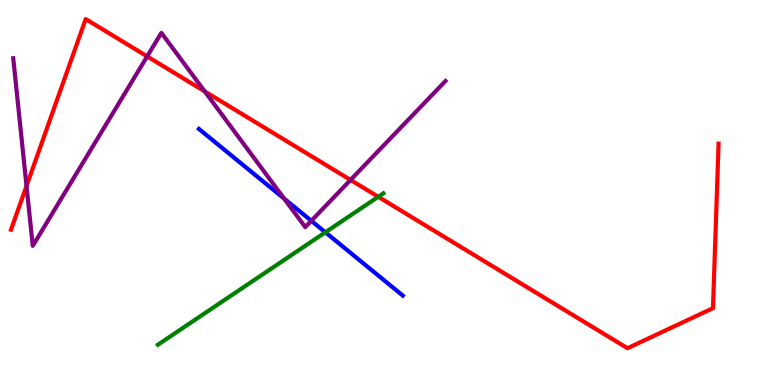[{'lines': ['blue', 'red'], 'intersections': []}, {'lines': ['green', 'red'], 'intersections': [{'x': 4.88, 'y': 4.89}]}, {'lines': ['purple', 'red'], 'intersections': [{'x': 0.342, 'y': 5.17}, {'x': 1.9, 'y': 8.54}, {'x': 2.64, 'y': 7.63}, {'x': 4.52, 'y': 5.33}]}, {'lines': ['blue', 'green'], 'intersections': [{'x': 4.2, 'y': 3.97}]}, {'lines': ['blue', 'purple'], 'intersections': [{'x': 3.67, 'y': 4.84}, {'x': 4.02, 'y': 4.26}]}, {'lines': ['green', 'purple'], 'intersections': []}]